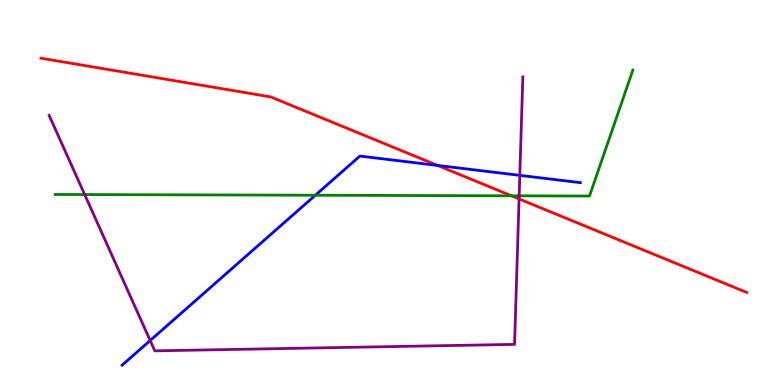[{'lines': ['blue', 'red'], 'intersections': [{'x': 5.65, 'y': 5.7}]}, {'lines': ['green', 'red'], 'intersections': [{'x': 6.6, 'y': 4.91}]}, {'lines': ['purple', 'red'], 'intersections': [{'x': 6.7, 'y': 4.83}]}, {'lines': ['blue', 'green'], 'intersections': [{'x': 4.07, 'y': 4.93}]}, {'lines': ['blue', 'purple'], 'intersections': [{'x': 1.94, 'y': 1.16}, {'x': 6.71, 'y': 5.45}]}, {'lines': ['green', 'purple'], 'intersections': [{'x': 1.09, 'y': 4.95}, {'x': 6.7, 'y': 4.91}]}]